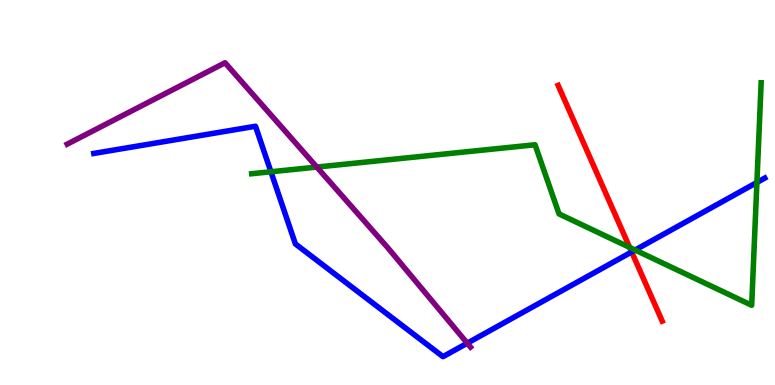[{'lines': ['blue', 'red'], 'intersections': [{'x': 8.15, 'y': 3.46}]}, {'lines': ['green', 'red'], 'intersections': [{'x': 8.12, 'y': 3.57}]}, {'lines': ['purple', 'red'], 'intersections': []}, {'lines': ['blue', 'green'], 'intersections': [{'x': 3.5, 'y': 5.54}, {'x': 8.2, 'y': 3.51}, {'x': 9.77, 'y': 5.26}]}, {'lines': ['blue', 'purple'], 'intersections': [{'x': 6.03, 'y': 1.09}]}, {'lines': ['green', 'purple'], 'intersections': [{'x': 4.09, 'y': 5.66}]}]